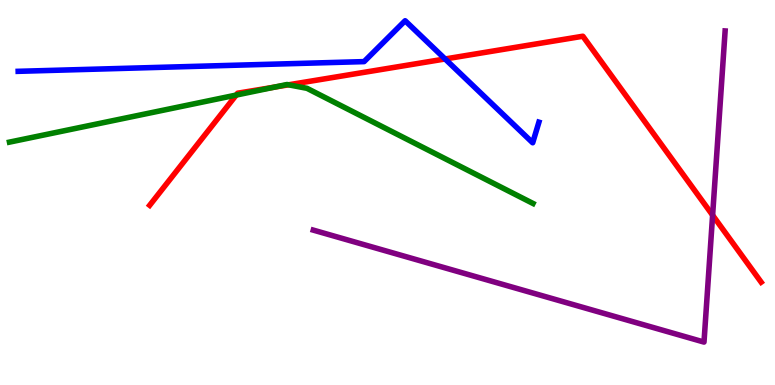[{'lines': ['blue', 'red'], 'intersections': [{'x': 5.74, 'y': 8.47}]}, {'lines': ['green', 'red'], 'intersections': [{'x': 3.05, 'y': 7.53}, {'x': 3.54, 'y': 7.74}, {'x': 3.72, 'y': 7.8}]}, {'lines': ['purple', 'red'], 'intersections': [{'x': 9.19, 'y': 4.41}]}, {'lines': ['blue', 'green'], 'intersections': []}, {'lines': ['blue', 'purple'], 'intersections': []}, {'lines': ['green', 'purple'], 'intersections': []}]